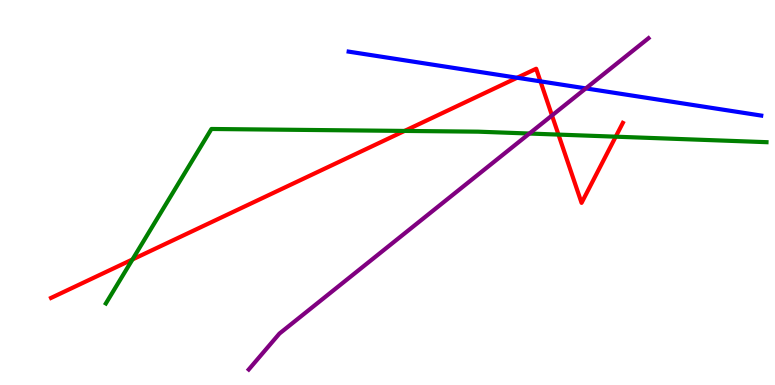[{'lines': ['blue', 'red'], 'intersections': [{'x': 6.67, 'y': 7.98}, {'x': 6.97, 'y': 7.89}]}, {'lines': ['green', 'red'], 'intersections': [{'x': 1.71, 'y': 3.26}, {'x': 5.22, 'y': 6.6}, {'x': 7.21, 'y': 6.5}, {'x': 7.94, 'y': 6.45}]}, {'lines': ['purple', 'red'], 'intersections': [{'x': 7.12, 'y': 7.0}]}, {'lines': ['blue', 'green'], 'intersections': []}, {'lines': ['blue', 'purple'], 'intersections': [{'x': 7.56, 'y': 7.7}]}, {'lines': ['green', 'purple'], 'intersections': [{'x': 6.83, 'y': 6.53}]}]